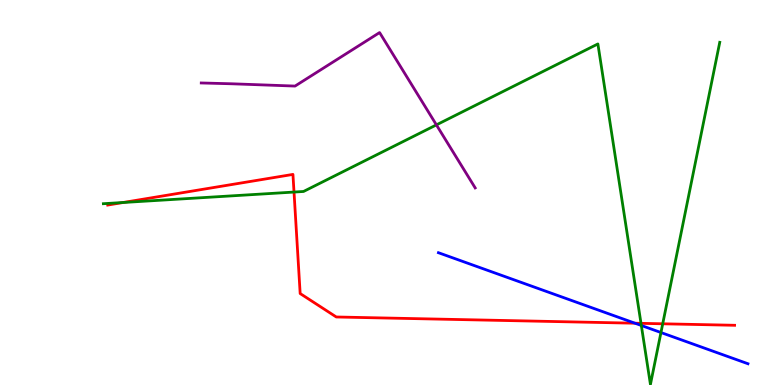[{'lines': ['blue', 'red'], 'intersections': [{'x': 8.19, 'y': 1.6}]}, {'lines': ['green', 'red'], 'intersections': [{'x': 1.59, 'y': 4.74}, {'x': 3.79, 'y': 5.01}, {'x': 8.27, 'y': 1.6}, {'x': 8.55, 'y': 1.59}]}, {'lines': ['purple', 'red'], 'intersections': []}, {'lines': ['blue', 'green'], 'intersections': [{'x': 8.28, 'y': 1.55}, {'x': 8.53, 'y': 1.36}]}, {'lines': ['blue', 'purple'], 'intersections': []}, {'lines': ['green', 'purple'], 'intersections': [{'x': 5.63, 'y': 6.76}]}]